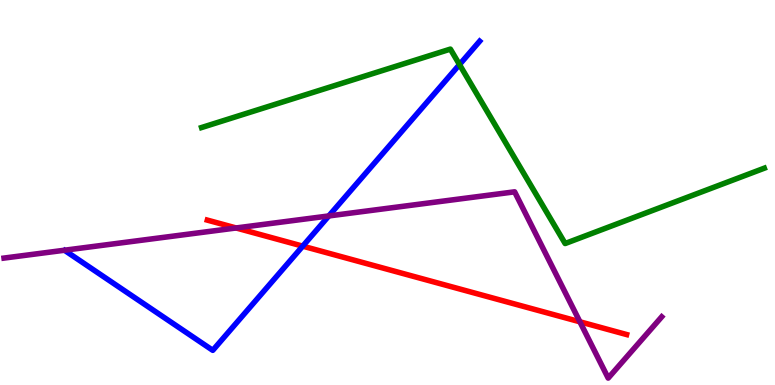[{'lines': ['blue', 'red'], 'intersections': [{'x': 3.91, 'y': 3.61}]}, {'lines': ['green', 'red'], 'intersections': []}, {'lines': ['purple', 'red'], 'intersections': [{'x': 3.05, 'y': 4.08}, {'x': 7.48, 'y': 1.64}]}, {'lines': ['blue', 'green'], 'intersections': [{'x': 5.93, 'y': 8.32}]}, {'lines': ['blue', 'purple'], 'intersections': [{'x': 4.24, 'y': 4.39}]}, {'lines': ['green', 'purple'], 'intersections': []}]